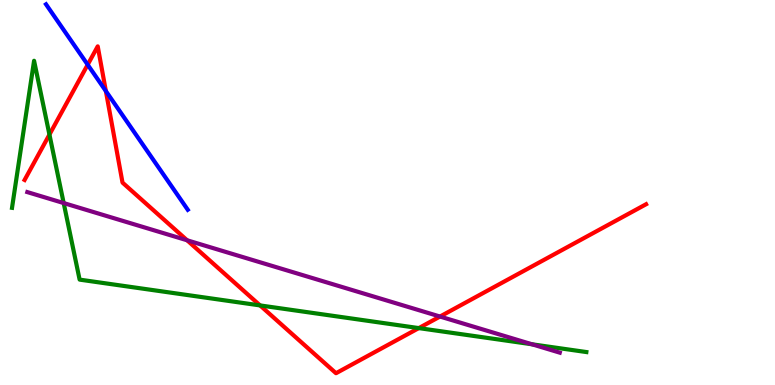[{'lines': ['blue', 'red'], 'intersections': [{'x': 1.13, 'y': 8.32}, {'x': 1.37, 'y': 7.63}]}, {'lines': ['green', 'red'], 'intersections': [{'x': 0.638, 'y': 6.5}, {'x': 3.36, 'y': 2.07}, {'x': 5.4, 'y': 1.48}]}, {'lines': ['purple', 'red'], 'intersections': [{'x': 2.41, 'y': 3.76}, {'x': 5.68, 'y': 1.78}]}, {'lines': ['blue', 'green'], 'intersections': []}, {'lines': ['blue', 'purple'], 'intersections': []}, {'lines': ['green', 'purple'], 'intersections': [{'x': 0.822, 'y': 4.73}, {'x': 6.86, 'y': 1.06}]}]